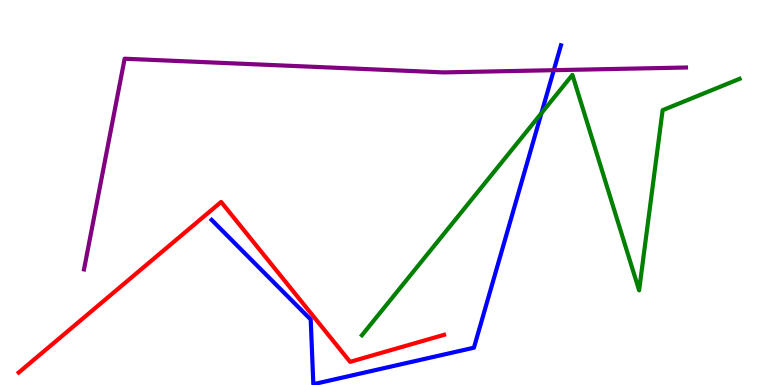[{'lines': ['blue', 'red'], 'intersections': []}, {'lines': ['green', 'red'], 'intersections': []}, {'lines': ['purple', 'red'], 'intersections': []}, {'lines': ['blue', 'green'], 'intersections': [{'x': 6.99, 'y': 7.06}]}, {'lines': ['blue', 'purple'], 'intersections': [{'x': 7.15, 'y': 8.18}]}, {'lines': ['green', 'purple'], 'intersections': []}]